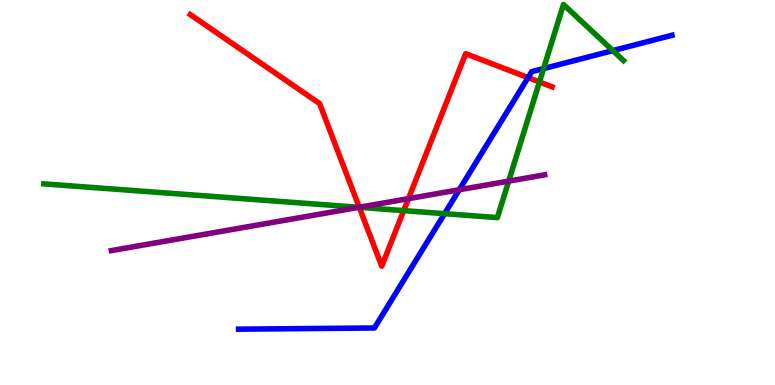[{'lines': ['blue', 'red'], 'intersections': [{'x': 6.81, 'y': 7.98}]}, {'lines': ['green', 'red'], 'intersections': [{'x': 4.64, 'y': 4.61}, {'x': 5.21, 'y': 4.53}, {'x': 6.96, 'y': 7.87}]}, {'lines': ['purple', 'red'], 'intersections': [{'x': 4.64, 'y': 4.62}, {'x': 5.27, 'y': 4.84}]}, {'lines': ['blue', 'green'], 'intersections': [{'x': 5.74, 'y': 4.45}, {'x': 7.01, 'y': 8.22}, {'x': 7.91, 'y': 8.69}]}, {'lines': ['blue', 'purple'], 'intersections': [{'x': 5.93, 'y': 5.07}]}, {'lines': ['green', 'purple'], 'intersections': [{'x': 4.63, 'y': 4.62}, {'x': 6.56, 'y': 5.3}]}]